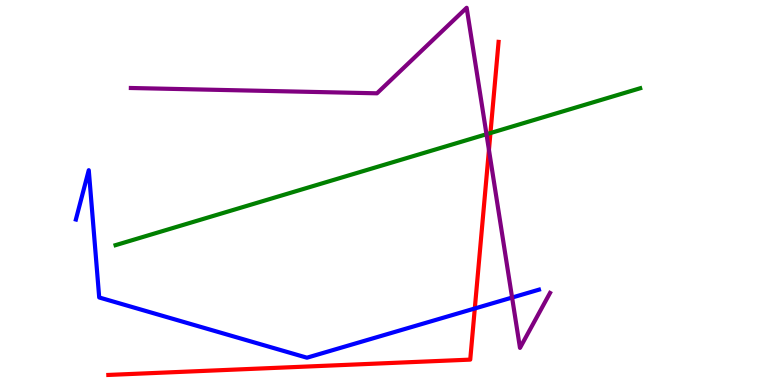[{'lines': ['blue', 'red'], 'intersections': [{'x': 6.13, 'y': 1.99}]}, {'lines': ['green', 'red'], 'intersections': [{'x': 6.33, 'y': 6.54}]}, {'lines': ['purple', 'red'], 'intersections': [{'x': 6.31, 'y': 6.11}]}, {'lines': ['blue', 'green'], 'intersections': []}, {'lines': ['blue', 'purple'], 'intersections': [{'x': 6.61, 'y': 2.27}]}, {'lines': ['green', 'purple'], 'intersections': [{'x': 6.28, 'y': 6.51}]}]